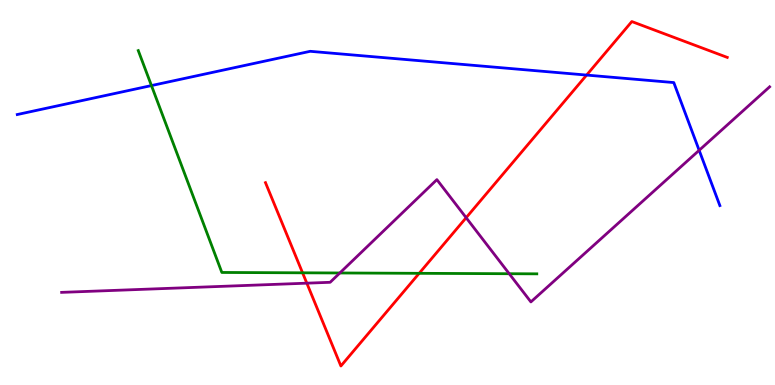[{'lines': ['blue', 'red'], 'intersections': [{'x': 7.57, 'y': 8.05}]}, {'lines': ['green', 'red'], 'intersections': [{'x': 3.9, 'y': 2.91}, {'x': 5.41, 'y': 2.9}]}, {'lines': ['purple', 'red'], 'intersections': [{'x': 3.96, 'y': 2.64}, {'x': 6.01, 'y': 4.35}]}, {'lines': ['blue', 'green'], 'intersections': [{'x': 1.95, 'y': 7.78}]}, {'lines': ['blue', 'purple'], 'intersections': [{'x': 9.02, 'y': 6.1}]}, {'lines': ['green', 'purple'], 'intersections': [{'x': 4.39, 'y': 2.91}, {'x': 6.57, 'y': 2.89}]}]